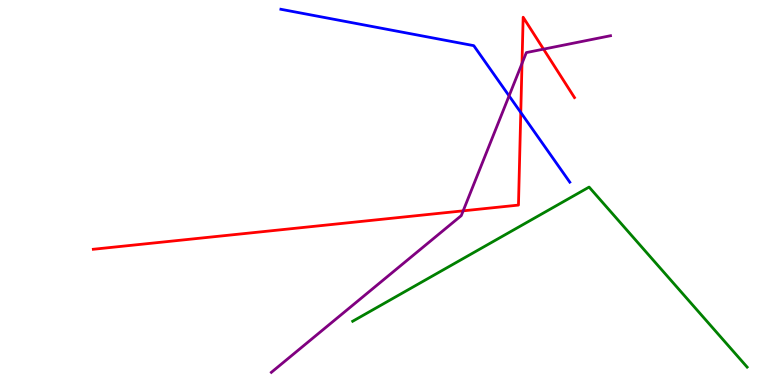[{'lines': ['blue', 'red'], 'intersections': [{'x': 6.72, 'y': 7.08}]}, {'lines': ['green', 'red'], 'intersections': []}, {'lines': ['purple', 'red'], 'intersections': [{'x': 5.98, 'y': 4.52}, {'x': 6.74, 'y': 8.35}, {'x': 7.01, 'y': 8.72}]}, {'lines': ['blue', 'green'], 'intersections': []}, {'lines': ['blue', 'purple'], 'intersections': [{'x': 6.57, 'y': 7.51}]}, {'lines': ['green', 'purple'], 'intersections': []}]